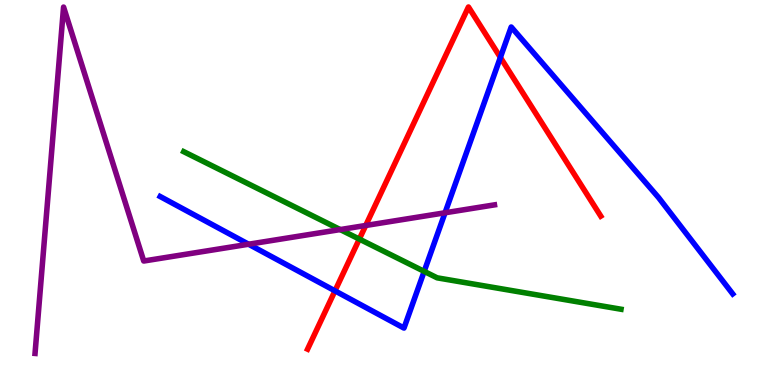[{'lines': ['blue', 'red'], 'intersections': [{'x': 4.32, 'y': 2.45}, {'x': 6.46, 'y': 8.51}]}, {'lines': ['green', 'red'], 'intersections': [{'x': 4.64, 'y': 3.79}]}, {'lines': ['purple', 'red'], 'intersections': [{'x': 4.72, 'y': 4.14}]}, {'lines': ['blue', 'green'], 'intersections': [{'x': 5.47, 'y': 2.95}]}, {'lines': ['blue', 'purple'], 'intersections': [{'x': 3.21, 'y': 3.66}, {'x': 5.74, 'y': 4.47}]}, {'lines': ['green', 'purple'], 'intersections': [{'x': 4.39, 'y': 4.04}]}]